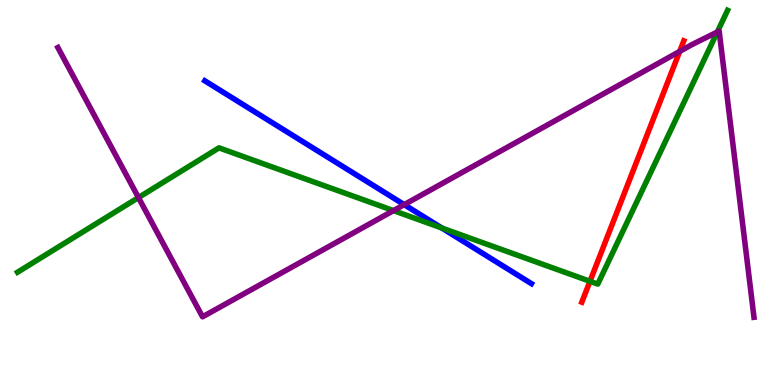[{'lines': ['blue', 'red'], 'intersections': []}, {'lines': ['green', 'red'], 'intersections': [{'x': 7.61, 'y': 2.69}]}, {'lines': ['purple', 'red'], 'intersections': [{'x': 8.77, 'y': 8.66}]}, {'lines': ['blue', 'green'], 'intersections': [{'x': 5.7, 'y': 4.08}]}, {'lines': ['blue', 'purple'], 'intersections': [{'x': 5.22, 'y': 4.68}]}, {'lines': ['green', 'purple'], 'intersections': [{'x': 1.79, 'y': 4.87}, {'x': 5.08, 'y': 4.53}, {'x': 9.26, 'y': 9.17}]}]